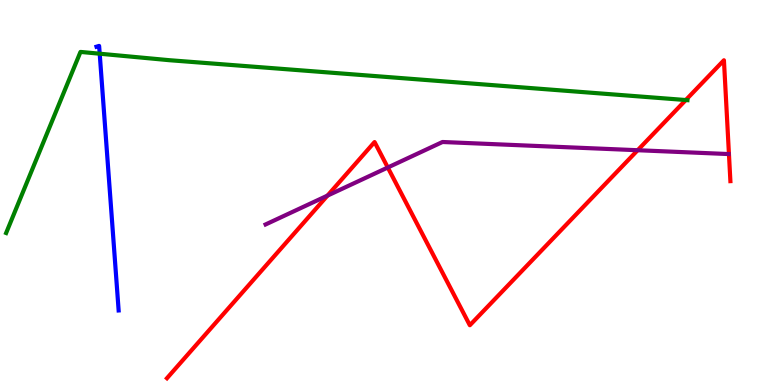[{'lines': ['blue', 'red'], 'intersections': []}, {'lines': ['green', 'red'], 'intersections': [{'x': 8.85, 'y': 7.4}]}, {'lines': ['purple', 'red'], 'intersections': [{'x': 4.23, 'y': 4.92}, {'x': 5.0, 'y': 5.65}, {'x': 8.23, 'y': 6.1}]}, {'lines': ['blue', 'green'], 'intersections': [{'x': 1.29, 'y': 8.6}]}, {'lines': ['blue', 'purple'], 'intersections': []}, {'lines': ['green', 'purple'], 'intersections': []}]